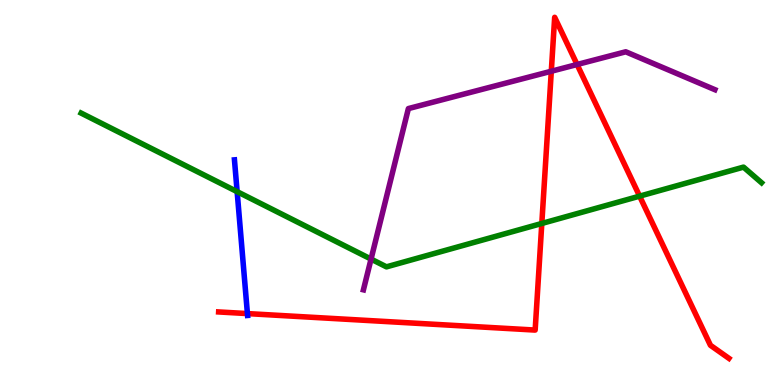[{'lines': ['blue', 'red'], 'intersections': [{'x': 3.19, 'y': 1.85}]}, {'lines': ['green', 'red'], 'intersections': [{'x': 6.99, 'y': 4.2}, {'x': 8.25, 'y': 4.91}]}, {'lines': ['purple', 'red'], 'intersections': [{'x': 7.11, 'y': 8.15}, {'x': 7.45, 'y': 8.32}]}, {'lines': ['blue', 'green'], 'intersections': [{'x': 3.06, 'y': 5.02}]}, {'lines': ['blue', 'purple'], 'intersections': []}, {'lines': ['green', 'purple'], 'intersections': [{'x': 4.79, 'y': 3.27}]}]